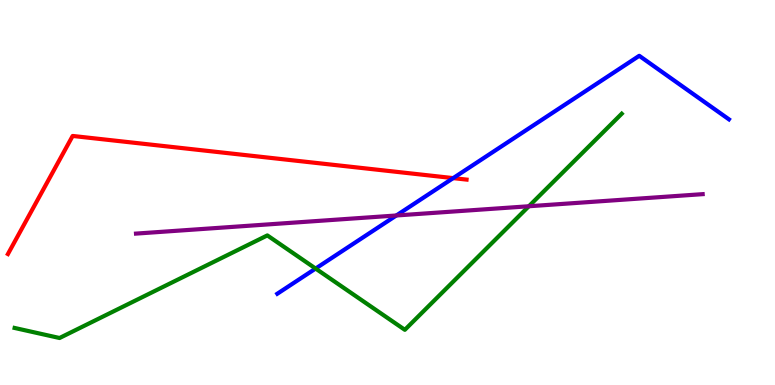[{'lines': ['blue', 'red'], 'intersections': [{'x': 5.85, 'y': 5.37}]}, {'lines': ['green', 'red'], 'intersections': []}, {'lines': ['purple', 'red'], 'intersections': []}, {'lines': ['blue', 'green'], 'intersections': [{'x': 4.07, 'y': 3.02}]}, {'lines': ['blue', 'purple'], 'intersections': [{'x': 5.11, 'y': 4.4}]}, {'lines': ['green', 'purple'], 'intersections': [{'x': 6.82, 'y': 4.64}]}]